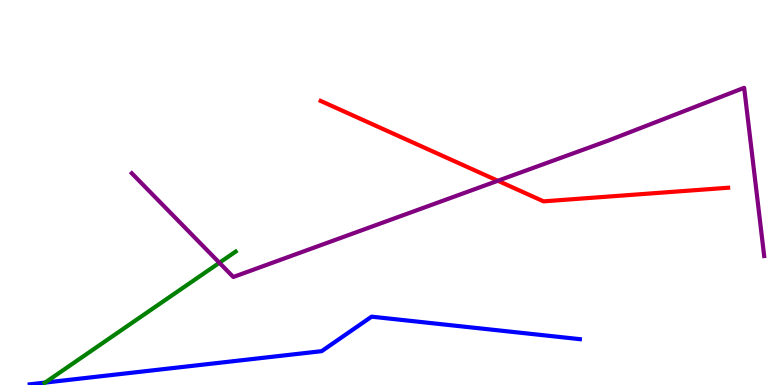[{'lines': ['blue', 'red'], 'intersections': []}, {'lines': ['green', 'red'], 'intersections': []}, {'lines': ['purple', 'red'], 'intersections': [{'x': 6.42, 'y': 5.3}]}, {'lines': ['blue', 'green'], 'intersections': [{'x': 0.582, 'y': 0.0628}]}, {'lines': ['blue', 'purple'], 'intersections': []}, {'lines': ['green', 'purple'], 'intersections': [{'x': 2.83, 'y': 3.17}]}]